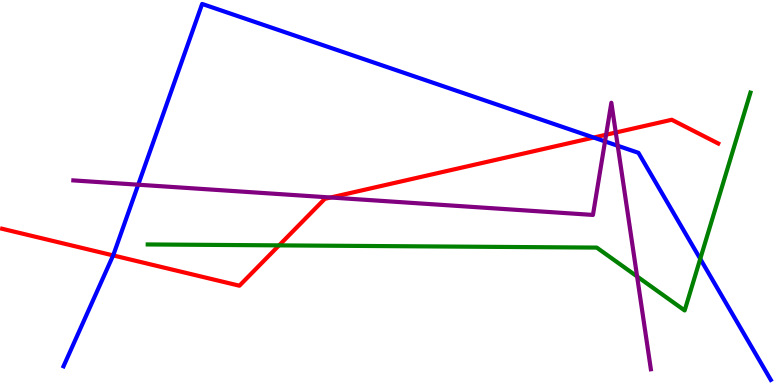[{'lines': ['blue', 'red'], 'intersections': [{'x': 1.46, 'y': 3.37}, {'x': 7.66, 'y': 6.43}]}, {'lines': ['green', 'red'], 'intersections': [{'x': 3.6, 'y': 3.63}]}, {'lines': ['purple', 'red'], 'intersections': [{'x': 4.27, 'y': 4.87}, {'x': 7.82, 'y': 6.5}, {'x': 7.95, 'y': 6.56}]}, {'lines': ['blue', 'green'], 'intersections': [{'x': 9.04, 'y': 3.28}]}, {'lines': ['blue', 'purple'], 'intersections': [{'x': 1.78, 'y': 5.2}, {'x': 7.81, 'y': 6.33}, {'x': 7.97, 'y': 6.21}]}, {'lines': ['green', 'purple'], 'intersections': [{'x': 8.22, 'y': 2.82}]}]